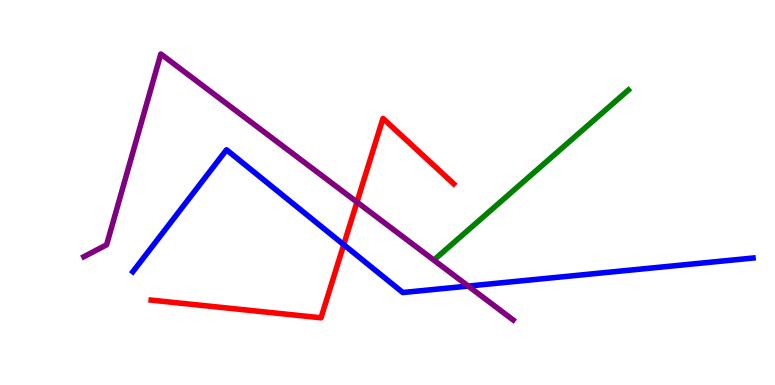[{'lines': ['blue', 'red'], 'intersections': [{'x': 4.44, 'y': 3.64}]}, {'lines': ['green', 'red'], 'intersections': []}, {'lines': ['purple', 'red'], 'intersections': [{'x': 4.61, 'y': 4.75}]}, {'lines': ['blue', 'green'], 'intersections': []}, {'lines': ['blue', 'purple'], 'intersections': [{'x': 6.04, 'y': 2.57}]}, {'lines': ['green', 'purple'], 'intersections': []}]